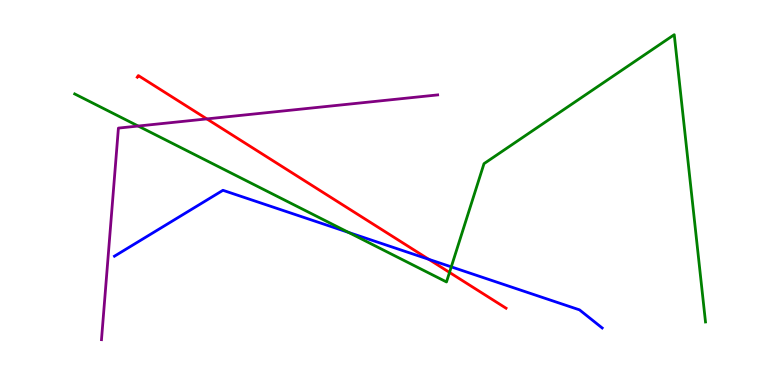[{'lines': ['blue', 'red'], 'intersections': [{'x': 5.53, 'y': 3.26}]}, {'lines': ['green', 'red'], 'intersections': [{'x': 5.8, 'y': 2.92}]}, {'lines': ['purple', 'red'], 'intersections': [{'x': 2.67, 'y': 6.91}]}, {'lines': ['blue', 'green'], 'intersections': [{'x': 4.5, 'y': 3.96}, {'x': 5.82, 'y': 3.07}]}, {'lines': ['blue', 'purple'], 'intersections': []}, {'lines': ['green', 'purple'], 'intersections': [{'x': 1.78, 'y': 6.73}]}]